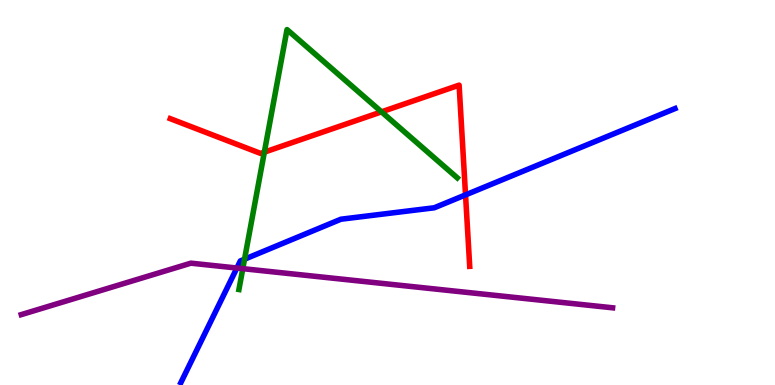[{'lines': ['blue', 'red'], 'intersections': [{'x': 6.01, 'y': 4.94}]}, {'lines': ['green', 'red'], 'intersections': [{'x': 3.41, 'y': 6.05}, {'x': 4.92, 'y': 7.09}]}, {'lines': ['purple', 'red'], 'intersections': []}, {'lines': ['blue', 'green'], 'intersections': [{'x': 3.16, 'y': 3.27}]}, {'lines': ['blue', 'purple'], 'intersections': [{'x': 3.06, 'y': 3.04}]}, {'lines': ['green', 'purple'], 'intersections': [{'x': 3.13, 'y': 3.02}]}]